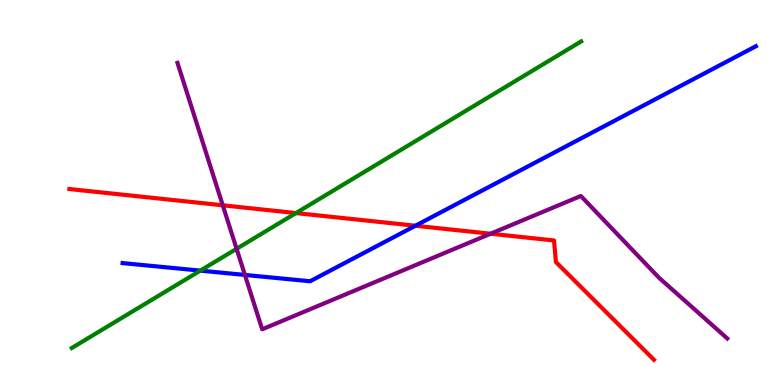[{'lines': ['blue', 'red'], 'intersections': [{'x': 5.36, 'y': 4.14}]}, {'lines': ['green', 'red'], 'intersections': [{'x': 3.82, 'y': 4.47}]}, {'lines': ['purple', 'red'], 'intersections': [{'x': 2.87, 'y': 4.67}, {'x': 6.33, 'y': 3.93}]}, {'lines': ['blue', 'green'], 'intersections': [{'x': 2.59, 'y': 2.97}]}, {'lines': ['blue', 'purple'], 'intersections': [{'x': 3.16, 'y': 2.86}]}, {'lines': ['green', 'purple'], 'intersections': [{'x': 3.05, 'y': 3.54}]}]